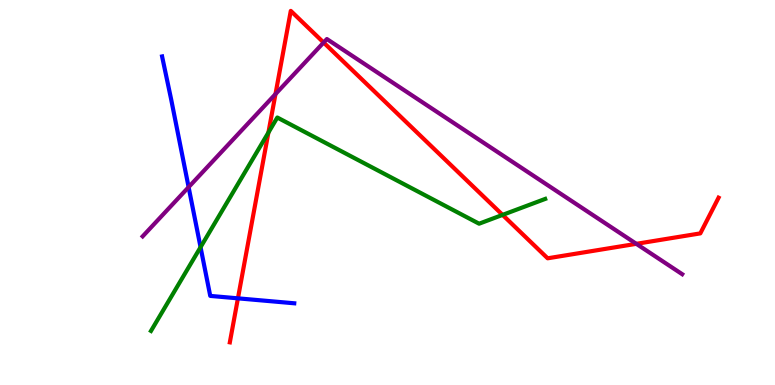[{'lines': ['blue', 'red'], 'intersections': [{'x': 3.07, 'y': 2.25}]}, {'lines': ['green', 'red'], 'intersections': [{'x': 3.46, 'y': 6.56}, {'x': 6.48, 'y': 4.42}]}, {'lines': ['purple', 'red'], 'intersections': [{'x': 3.55, 'y': 7.56}, {'x': 4.18, 'y': 8.9}, {'x': 8.21, 'y': 3.67}]}, {'lines': ['blue', 'green'], 'intersections': [{'x': 2.59, 'y': 3.58}]}, {'lines': ['blue', 'purple'], 'intersections': [{'x': 2.43, 'y': 5.14}]}, {'lines': ['green', 'purple'], 'intersections': []}]